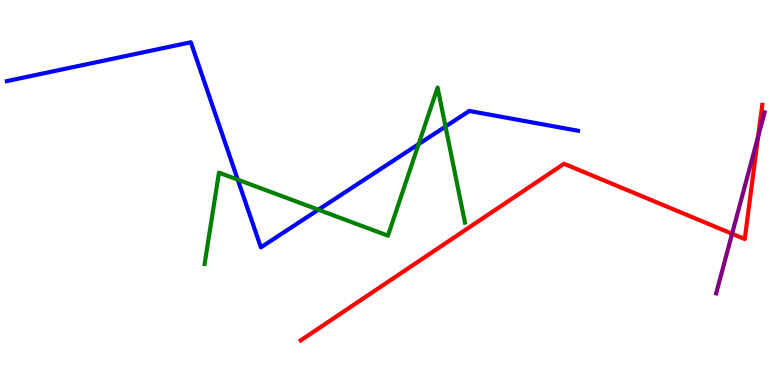[{'lines': ['blue', 'red'], 'intersections': []}, {'lines': ['green', 'red'], 'intersections': []}, {'lines': ['purple', 'red'], 'intersections': [{'x': 9.45, 'y': 3.93}, {'x': 9.78, 'y': 6.46}]}, {'lines': ['blue', 'green'], 'intersections': [{'x': 3.07, 'y': 5.33}, {'x': 4.11, 'y': 4.55}, {'x': 5.4, 'y': 6.26}, {'x': 5.75, 'y': 6.71}]}, {'lines': ['blue', 'purple'], 'intersections': []}, {'lines': ['green', 'purple'], 'intersections': []}]